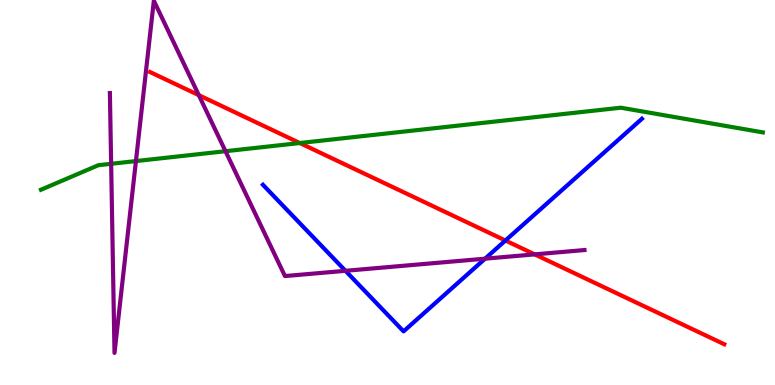[{'lines': ['blue', 'red'], 'intersections': [{'x': 6.52, 'y': 3.75}]}, {'lines': ['green', 'red'], 'intersections': [{'x': 3.87, 'y': 6.28}]}, {'lines': ['purple', 'red'], 'intersections': [{'x': 2.57, 'y': 7.53}, {'x': 6.9, 'y': 3.39}]}, {'lines': ['blue', 'green'], 'intersections': []}, {'lines': ['blue', 'purple'], 'intersections': [{'x': 4.46, 'y': 2.97}, {'x': 6.26, 'y': 3.28}]}, {'lines': ['green', 'purple'], 'intersections': [{'x': 1.43, 'y': 5.75}, {'x': 1.75, 'y': 5.82}, {'x': 2.91, 'y': 6.07}]}]